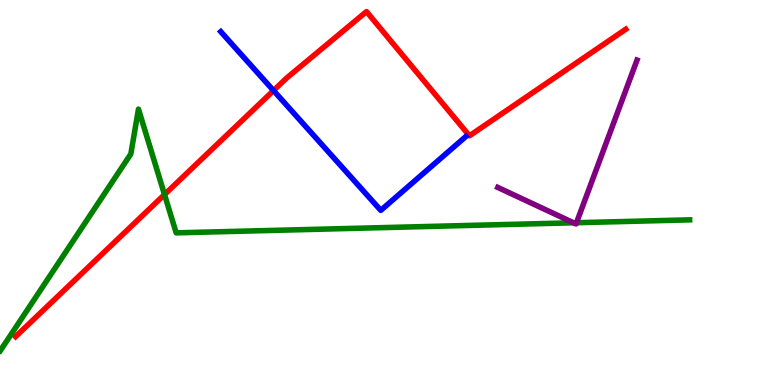[{'lines': ['blue', 'red'], 'intersections': [{'x': 3.53, 'y': 7.65}]}, {'lines': ['green', 'red'], 'intersections': [{'x': 2.12, 'y': 4.95}]}, {'lines': ['purple', 'red'], 'intersections': []}, {'lines': ['blue', 'green'], 'intersections': []}, {'lines': ['blue', 'purple'], 'intersections': []}, {'lines': ['green', 'purple'], 'intersections': [{'x': 7.4, 'y': 4.21}, {'x': 7.44, 'y': 4.22}]}]